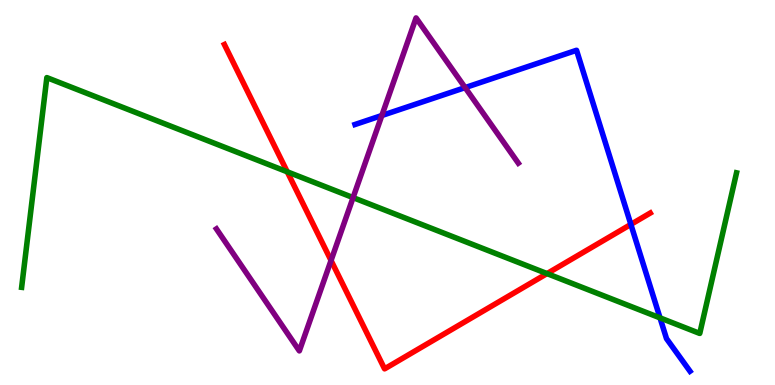[{'lines': ['blue', 'red'], 'intersections': [{'x': 8.14, 'y': 4.17}]}, {'lines': ['green', 'red'], 'intersections': [{'x': 3.71, 'y': 5.54}, {'x': 7.06, 'y': 2.89}]}, {'lines': ['purple', 'red'], 'intersections': [{'x': 4.27, 'y': 3.23}]}, {'lines': ['blue', 'green'], 'intersections': [{'x': 8.52, 'y': 1.74}]}, {'lines': ['blue', 'purple'], 'intersections': [{'x': 4.93, 'y': 7.0}, {'x': 6.0, 'y': 7.72}]}, {'lines': ['green', 'purple'], 'intersections': [{'x': 4.56, 'y': 4.87}]}]